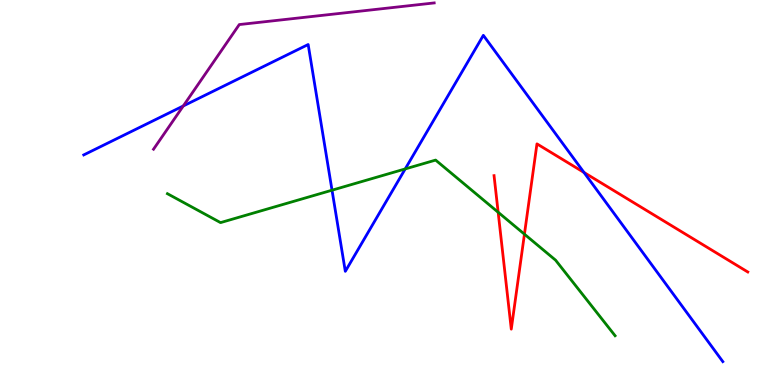[{'lines': ['blue', 'red'], 'intersections': [{'x': 7.54, 'y': 5.52}]}, {'lines': ['green', 'red'], 'intersections': [{'x': 6.43, 'y': 4.49}, {'x': 6.77, 'y': 3.92}]}, {'lines': ['purple', 'red'], 'intersections': []}, {'lines': ['blue', 'green'], 'intersections': [{'x': 4.28, 'y': 5.06}, {'x': 5.23, 'y': 5.61}]}, {'lines': ['blue', 'purple'], 'intersections': [{'x': 2.37, 'y': 7.25}]}, {'lines': ['green', 'purple'], 'intersections': []}]